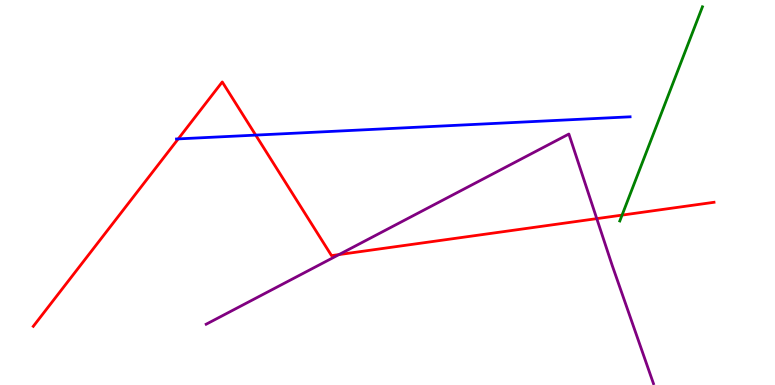[{'lines': ['blue', 'red'], 'intersections': [{'x': 2.3, 'y': 6.39}, {'x': 3.3, 'y': 6.49}]}, {'lines': ['green', 'red'], 'intersections': [{'x': 8.03, 'y': 4.41}]}, {'lines': ['purple', 'red'], 'intersections': [{'x': 4.37, 'y': 3.39}, {'x': 7.7, 'y': 4.32}]}, {'lines': ['blue', 'green'], 'intersections': []}, {'lines': ['blue', 'purple'], 'intersections': []}, {'lines': ['green', 'purple'], 'intersections': []}]